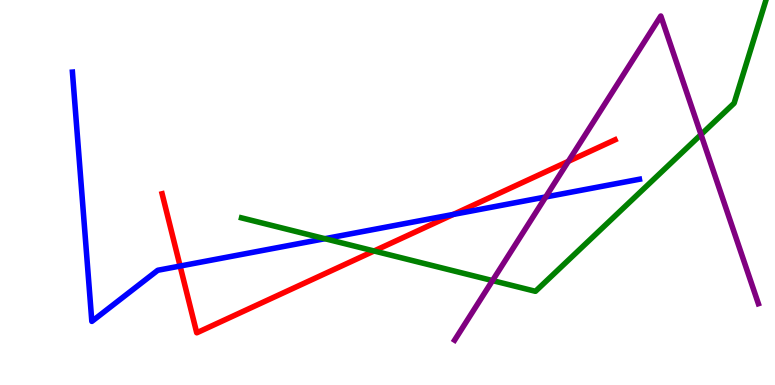[{'lines': ['blue', 'red'], 'intersections': [{'x': 2.32, 'y': 3.09}, {'x': 5.85, 'y': 4.43}]}, {'lines': ['green', 'red'], 'intersections': [{'x': 4.83, 'y': 3.48}]}, {'lines': ['purple', 'red'], 'intersections': [{'x': 7.33, 'y': 5.81}]}, {'lines': ['blue', 'green'], 'intersections': [{'x': 4.19, 'y': 3.8}]}, {'lines': ['blue', 'purple'], 'intersections': [{'x': 7.04, 'y': 4.88}]}, {'lines': ['green', 'purple'], 'intersections': [{'x': 6.35, 'y': 2.71}, {'x': 9.05, 'y': 6.5}]}]